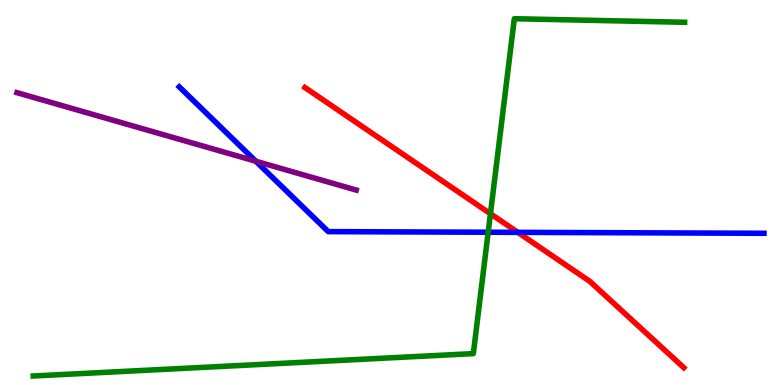[{'lines': ['blue', 'red'], 'intersections': [{'x': 6.68, 'y': 3.96}]}, {'lines': ['green', 'red'], 'intersections': [{'x': 6.33, 'y': 4.45}]}, {'lines': ['purple', 'red'], 'intersections': []}, {'lines': ['blue', 'green'], 'intersections': [{'x': 6.3, 'y': 3.97}]}, {'lines': ['blue', 'purple'], 'intersections': [{'x': 3.3, 'y': 5.81}]}, {'lines': ['green', 'purple'], 'intersections': []}]